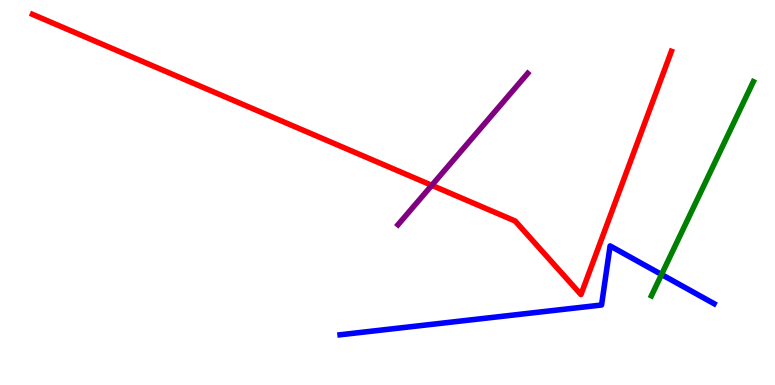[{'lines': ['blue', 'red'], 'intersections': []}, {'lines': ['green', 'red'], 'intersections': []}, {'lines': ['purple', 'red'], 'intersections': [{'x': 5.57, 'y': 5.19}]}, {'lines': ['blue', 'green'], 'intersections': [{'x': 8.54, 'y': 2.87}]}, {'lines': ['blue', 'purple'], 'intersections': []}, {'lines': ['green', 'purple'], 'intersections': []}]